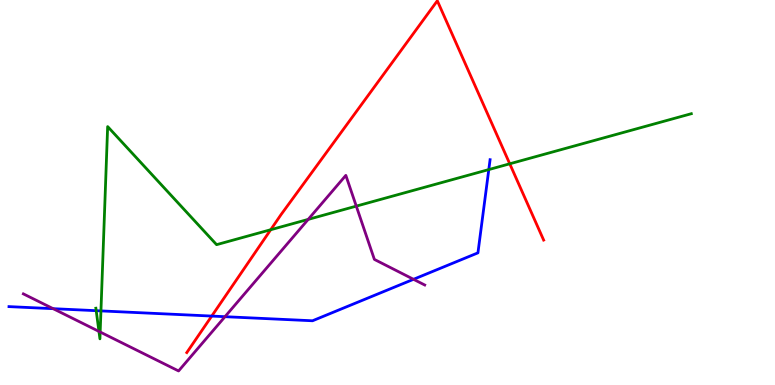[{'lines': ['blue', 'red'], 'intersections': [{'x': 2.73, 'y': 1.79}]}, {'lines': ['green', 'red'], 'intersections': [{'x': 3.49, 'y': 4.03}, {'x': 6.58, 'y': 5.75}]}, {'lines': ['purple', 'red'], 'intersections': []}, {'lines': ['blue', 'green'], 'intersections': [{'x': 1.24, 'y': 1.93}, {'x': 1.3, 'y': 1.92}, {'x': 6.31, 'y': 5.6}]}, {'lines': ['blue', 'purple'], 'intersections': [{'x': 0.686, 'y': 1.98}, {'x': 2.9, 'y': 1.77}, {'x': 5.34, 'y': 2.75}]}, {'lines': ['green', 'purple'], 'intersections': [{'x': 1.28, 'y': 1.39}, {'x': 1.29, 'y': 1.38}, {'x': 3.98, 'y': 4.3}, {'x': 4.6, 'y': 4.65}]}]